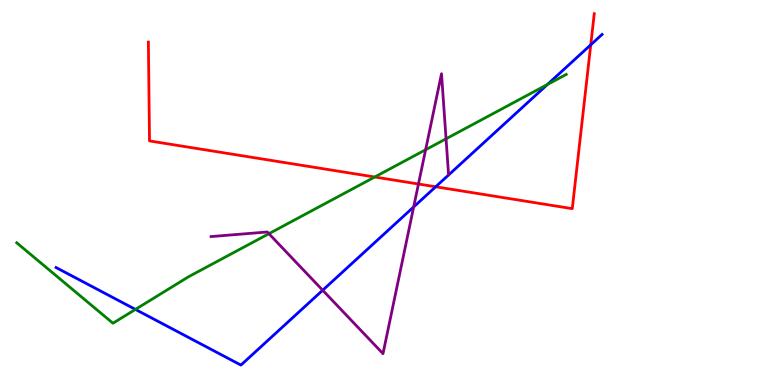[{'lines': ['blue', 'red'], 'intersections': [{'x': 5.62, 'y': 5.15}, {'x': 7.62, 'y': 8.84}]}, {'lines': ['green', 'red'], 'intersections': [{'x': 4.84, 'y': 5.4}]}, {'lines': ['purple', 'red'], 'intersections': [{'x': 5.4, 'y': 5.22}]}, {'lines': ['blue', 'green'], 'intersections': [{'x': 1.75, 'y': 1.96}, {'x': 7.06, 'y': 7.8}]}, {'lines': ['blue', 'purple'], 'intersections': [{'x': 4.16, 'y': 2.46}, {'x': 5.34, 'y': 4.62}]}, {'lines': ['green', 'purple'], 'intersections': [{'x': 3.47, 'y': 3.93}, {'x': 5.49, 'y': 6.11}, {'x': 5.76, 'y': 6.39}]}]